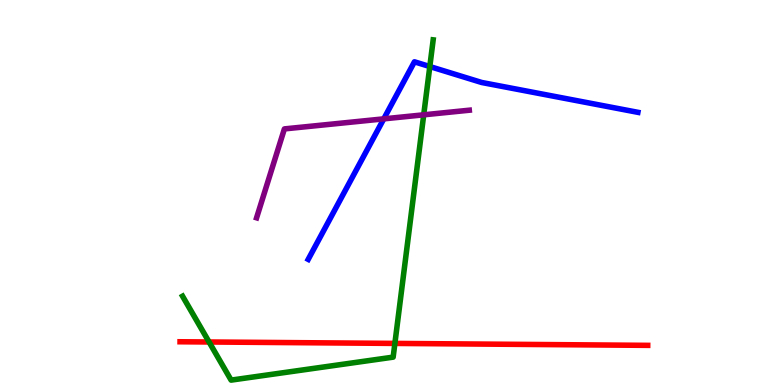[{'lines': ['blue', 'red'], 'intersections': []}, {'lines': ['green', 'red'], 'intersections': [{'x': 2.7, 'y': 1.12}, {'x': 5.1, 'y': 1.08}]}, {'lines': ['purple', 'red'], 'intersections': []}, {'lines': ['blue', 'green'], 'intersections': [{'x': 5.55, 'y': 8.27}]}, {'lines': ['blue', 'purple'], 'intersections': [{'x': 4.95, 'y': 6.91}]}, {'lines': ['green', 'purple'], 'intersections': [{'x': 5.47, 'y': 7.02}]}]